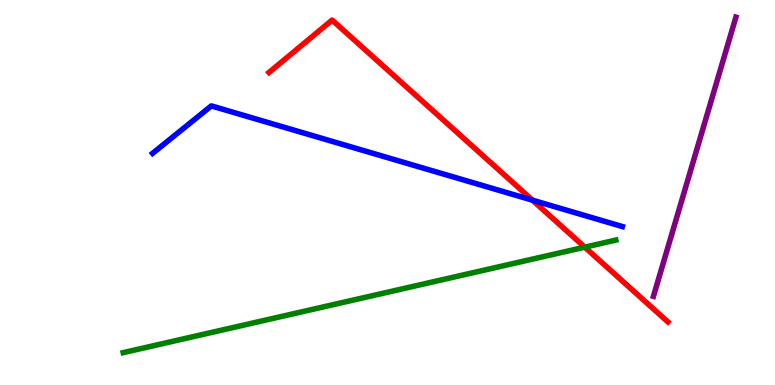[{'lines': ['blue', 'red'], 'intersections': [{'x': 6.87, 'y': 4.8}]}, {'lines': ['green', 'red'], 'intersections': [{'x': 7.55, 'y': 3.58}]}, {'lines': ['purple', 'red'], 'intersections': []}, {'lines': ['blue', 'green'], 'intersections': []}, {'lines': ['blue', 'purple'], 'intersections': []}, {'lines': ['green', 'purple'], 'intersections': []}]